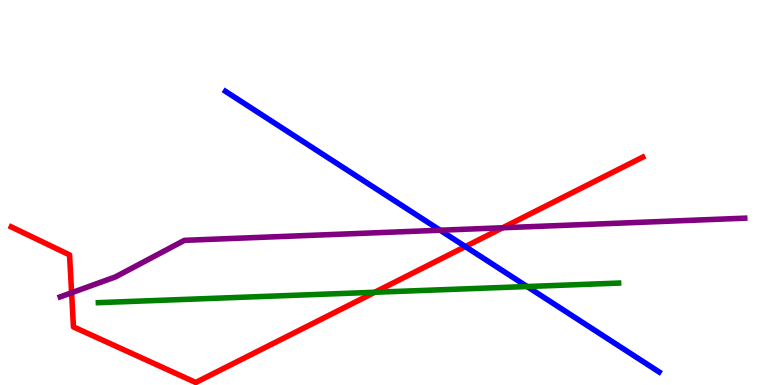[{'lines': ['blue', 'red'], 'intersections': [{'x': 6.0, 'y': 3.6}]}, {'lines': ['green', 'red'], 'intersections': [{'x': 4.84, 'y': 2.41}]}, {'lines': ['purple', 'red'], 'intersections': [{'x': 0.924, 'y': 2.4}, {'x': 6.49, 'y': 4.08}]}, {'lines': ['blue', 'green'], 'intersections': [{'x': 6.8, 'y': 2.56}]}, {'lines': ['blue', 'purple'], 'intersections': [{'x': 5.68, 'y': 4.02}]}, {'lines': ['green', 'purple'], 'intersections': []}]